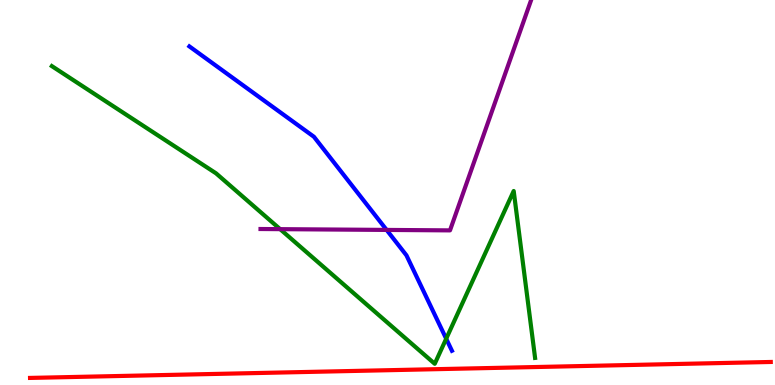[{'lines': ['blue', 'red'], 'intersections': []}, {'lines': ['green', 'red'], 'intersections': []}, {'lines': ['purple', 'red'], 'intersections': []}, {'lines': ['blue', 'green'], 'intersections': [{'x': 5.76, 'y': 1.2}]}, {'lines': ['blue', 'purple'], 'intersections': [{'x': 4.99, 'y': 4.03}]}, {'lines': ['green', 'purple'], 'intersections': [{'x': 3.61, 'y': 4.05}]}]